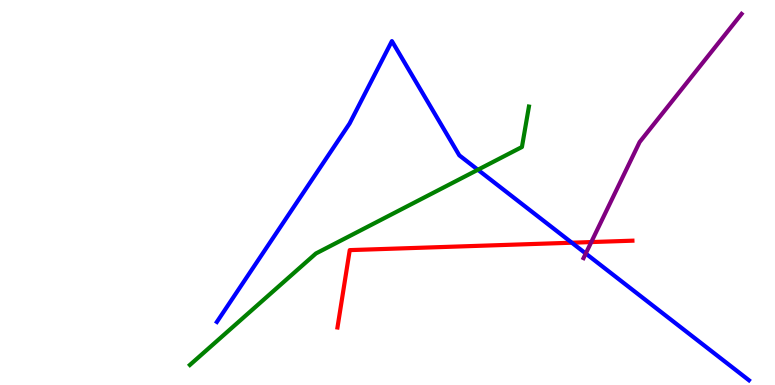[{'lines': ['blue', 'red'], 'intersections': [{'x': 7.38, 'y': 3.7}]}, {'lines': ['green', 'red'], 'intersections': []}, {'lines': ['purple', 'red'], 'intersections': [{'x': 7.63, 'y': 3.71}]}, {'lines': ['blue', 'green'], 'intersections': [{'x': 6.17, 'y': 5.59}]}, {'lines': ['blue', 'purple'], 'intersections': [{'x': 7.56, 'y': 3.41}]}, {'lines': ['green', 'purple'], 'intersections': []}]